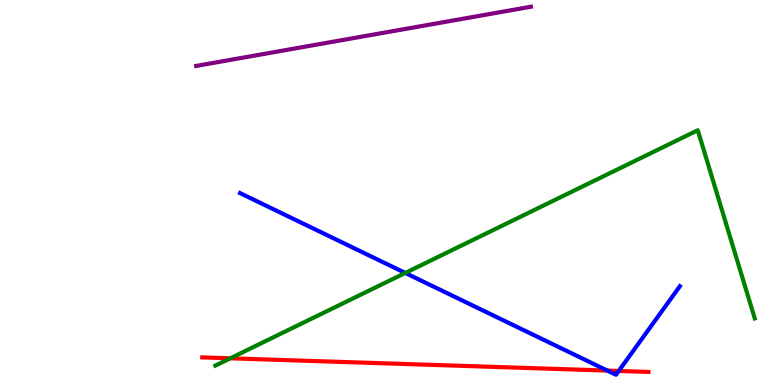[{'lines': ['blue', 'red'], 'intersections': [{'x': 7.84, 'y': 0.374}, {'x': 7.98, 'y': 0.365}]}, {'lines': ['green', 'red'], 'intersections': [{'x': 2.97, 'y': 0.693}]}, {'lines': ['purple', 'red'], 'intersections': []}, {'lines': ['blue', 'green'], 'intersections': [{'x': 5.23, 'y': 2.91}]}, {'lines': ['blue', 'purple'], 'intersections': []}, {'lines': ['green', 'purple'], 'intersections': []}]